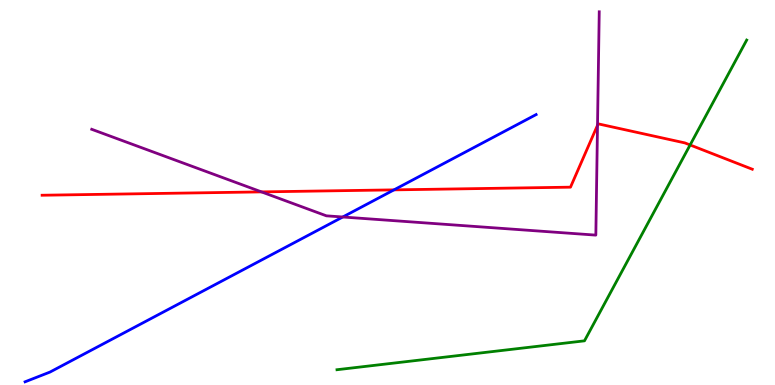[{'lines': ['blue', 'red'], 'intersections': [{'x': 5.08, 'y': 5.07}]}, {'lines': ['green', 'red'], 'intersections': [{'x': 8.9, 'y': 6.23}]}, {'lines': ['purple', 'red'], 'intersections': [{'x': 3.37, 'y': 5.02}, {'x': 7.71, 'y': 6.75}]}, {'lines': ['blue', 'green'], 'intersections': []}, {'lines': ['blue', 'purple'], 'intersections': [{'x': 4.42, 'y': 4.36}]}, {'lines': ['green', 'purple'], 'intersections': []}]